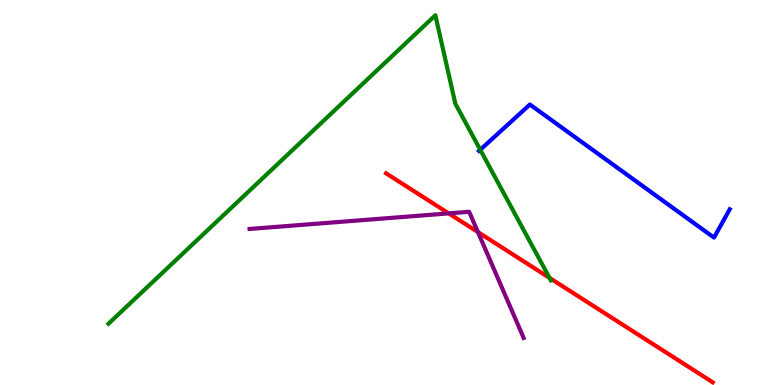[{'lines': ['blue', 'red'], 'intersections': []}, {'lines': ['green', 'red'], 'intersections': [{'x': 7.09, 'y': 2.78}]}, {'lines': ['purple', 'red'], 'intersections': [{'x': 5.79, 'y': 4.46}, {'x': 6.17, 'y': 3.97}]}, {'lines': ['blue', 'green'], 'intersections': [{'x': 6.2, 'y': 6.11}]}, {'lines': ['blue', 'purple'], 'intersections': []}, {'lines': ['green', 'purple'], 'intersections': []}]